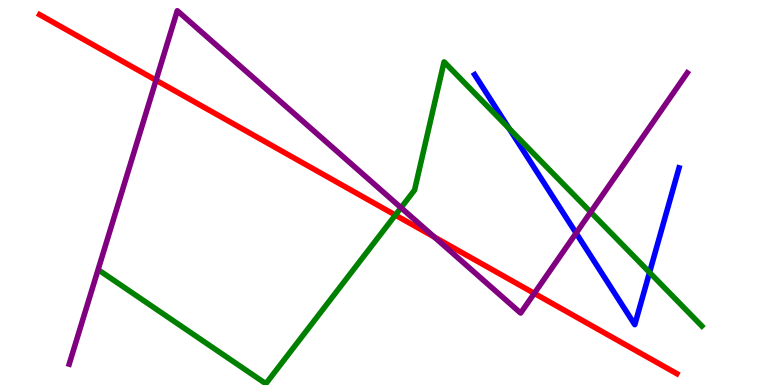[{'lines': ['blue', 'red'], 'intersections': []}, {'lines': ['green', 'red'], 'intersections': [{'x': 5.1, 'y': 4.41}]}, {'lines': ['purple', 'red'], 'intersections': [{'x': 2.01, 'y': 7.92}, {'x': 5.6, 'y': 3.84}, {'x': 6.89, 'y': 2.38}]}, {'lines': ['blue', 'green'], 'intersections': [{'x': 6.57, 'y': 6.66}, {'x': 8.38, 'y': 2.92}]}, {'lines': ['blue', 'purple'], 'intersections': [{'x': 7.43, 'y': 3.95}]}, {'lines': ['green', 'purple'], 'intersections': [{'x': 5.17, 'y': 4.6}, {'x': 7.62, 'y': 4.49}]}]